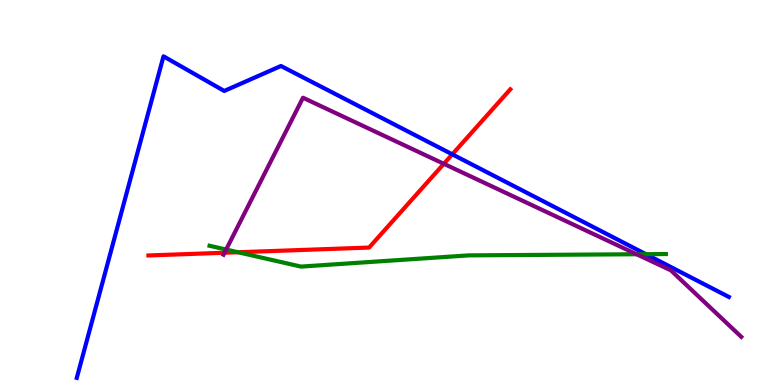[{'lines': ['blue', 'red'], 'intersections': [{'x': 5.84, 'y': 5.99}]}, {'lines': ['green', 'red'], 'intersections': [{'x': 3.07, 'y': 3.45}]}, {'lines': ['purple', 'red'], 'intersections': [{'x': 2.9, 'y': 3.44}, {'x': 5.73, 'y': 5.75}]}, {'lines': ['blue', 'green'], 'intersections': [{'x': 8.33, 'y': 3.4}]}, {'lines': ['blue', 'purple'], 'intersections': []}, {'lines': ['green', 'purple'], 'intersections': [{'x': 2.92, 'y': 3.52}, {'x': 8.21, 'y': 3.4}]}]